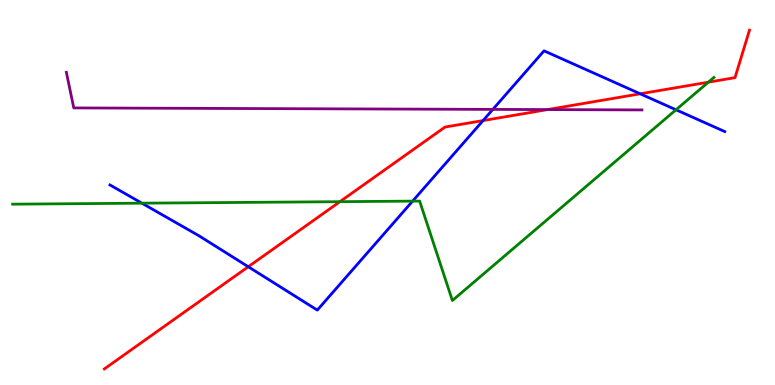[{'lines': ['blue', 'red'], 'intersections': [{'x': 3.2, 'y': 3.07}, {'x': 6.23, 'y': 6.87}, {'x': 8.26, 'y': 7.56}]}, {'lines': ['green', 'red'], 'intersections': [{'x': 4.39, 'y': 4.76}, {'x': 9.14, 'y': 7.87}]}, {'lines': ['purple', 'red'], 'intersections': [{'x': 7.07, 'y': 7.15}]}, {'lines': ['blue', 'green'], 'intersections': [{'x': 1.83, 'y': 4.72}, {'x': 5.32, 'y': 4.78}, {'x': 8.72, 'y': 7.15}]}, {'lines': ['blue', 'purple'], 'intersections': [{'x': 6.36, 'y': 7.16}]}, {'lines': ['green', 'purple'], 'intersections': []}]